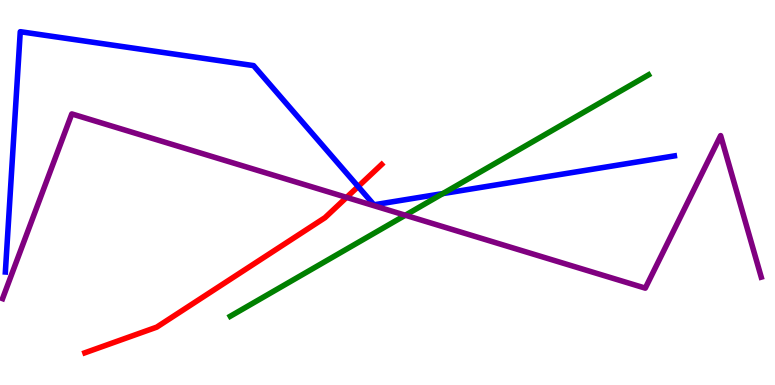[{'lines': ['blue', 'red'], 'intersections': [{'x': 4.62, 'y': 5.15}]}, {'lines': ['green', 'red'], 'intersections': []}, {'lines': ['purple', 'red'], 'intersections': [{'x': 4.47, 'y': 4.87}]}, {'lines': ['blue', 'green'], 'intersections': [{'x': 5.71, 'y': 4.97}]}, {'lines': ['blue', 'purple'], 'intersections': []}, {'lines': ['green', 'purple'], 'intersections': [{'x': 5.23, 'y': 4.41}]}]